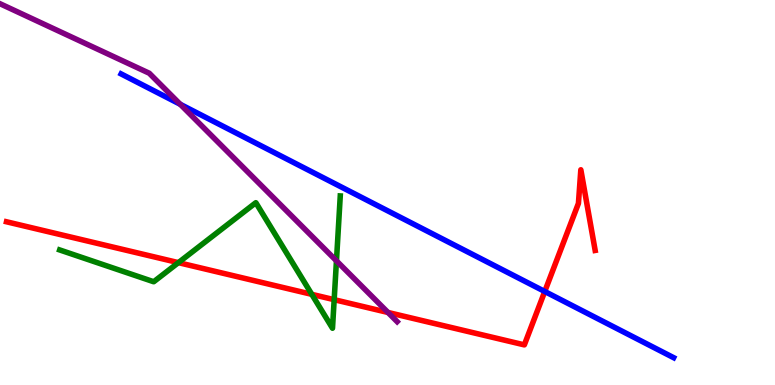[{'lines': ['blue', 'red'], 'intersections': [{'x': 7.03, 'y': 2.43}]}, {'lines': ['green', 'red'], 'intersections': [{'x': 2.3, 'y': 3.18}, {'x': 4.02, 'y': 2.35}, {'x': 4.31, 'y': 2.22}]}, {'lines': ['purple', 'red'], 'intersections': [{'x': 5.01, 'y': 1.88}]}, {'lines': ['blue', 'green'], 'intersections': []}, {'lines': ['blue', 'purple'], 'intersections': [{'x': 2.33, 'y': 7.29}]}, {'lines': ['green', 'purple'], 'intersections': [{'x': 4.34, 'y': 3.23}]}]